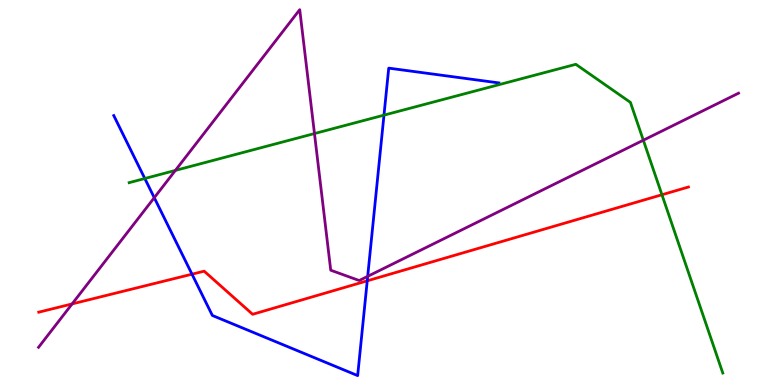[{'lines': ['blue', 'red'], 'intersections': [{'x': 2.48, 'y': 2.88}, {'x': 4.74, 'y': 2.71}]}, {'lines': ['green', 'red'], 'intersections': [{'x': 8.54, 'y': 4.94}]}, {'lines': ['purple', 'red'], 'intersections': [{'x': 0.93, 'y': 2.11}]}, {'lines': ['blue', 'green'], 'intersections': [{'x': 1.87, 'y': 5.36}, {'x': 4.95, 'y': 7.01}]}, {'lines': ['blue', 'purple'], 'intersections': [{'x': 1.99, 'y': 4.87}, {'x': 4.74, 'y': 2.82}]}, {'lines': ['green', 'purple'], 'intersections': [{'x': 2.26, 'y': 5.57}, {'x': 4.06, 'y': 6.53}, {'x': 8.3, 'y': 6.36}]}]